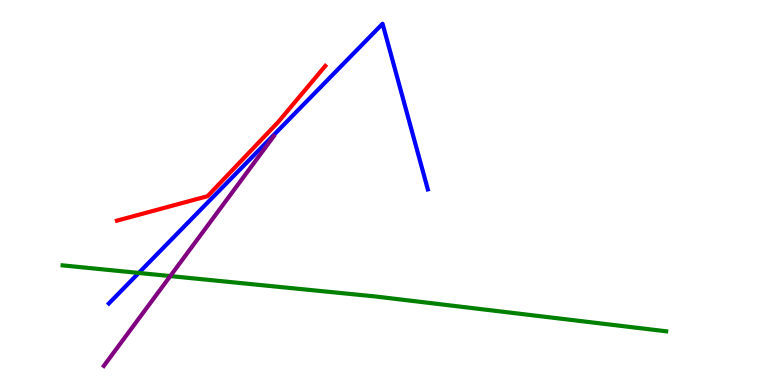[{'lines': ['blue', 'red'], 'intersections': []}, {'lines': ['green', 'red'], 'intersections': []}, {'lines': ['purple', 'red'], 'intersections': []}, {'lines': ['blue', 'green'], 'intersections': [{'x': 1.79, 'y': 2.91}]}, {'lines': ['blue', 'purple'], 'intersections': []}, {'lines': ['green', 'purple'], 'intersections': [{'x': 2.2, 'y': 2.83}]}]